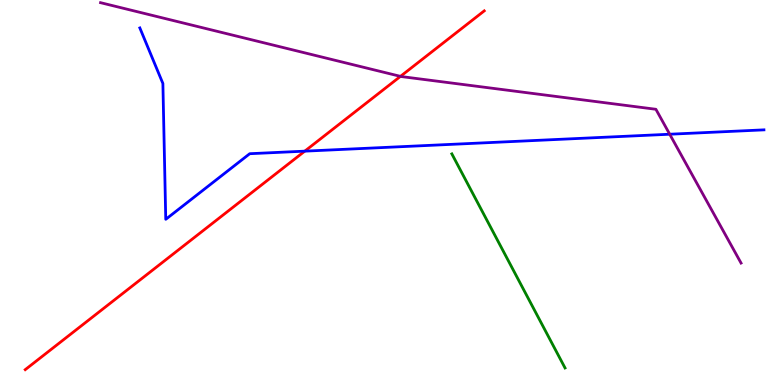[{'lines': ['blue', 'red'], 'intersections': [{'x': 3.93, 'y': 6.07}]}, {'lines': ['green', 'red'], 'intersections': []}, {'lines': ['purple', 'red'], 'intersections': [{'x': 5.17, 'y': 8.02}]}, {'lines': ['blue', 'green'], 'intersections': []}, {'lines': ['blue', 'purple'], 'intersections': [{'x': 8.64, 'y': 6.51}]}, {'lines': ['green', 'purple'], 'intersections': []}]